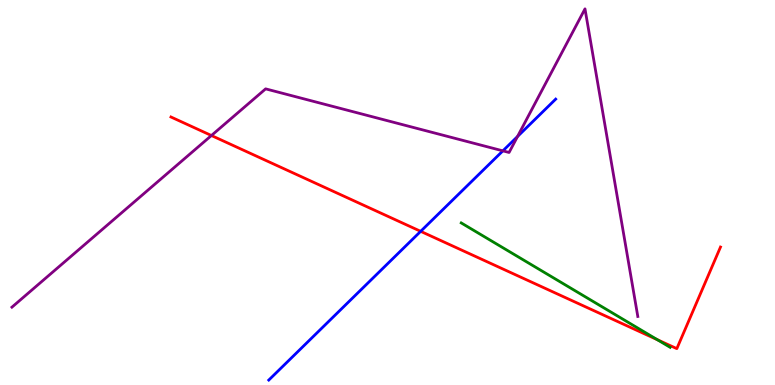[{'lines': ['blue', 'red'], 'intersections': [{'x': 5.43, 'y': 3.99}]}, {'lines': ['green', 'red'], 'intersections': [{'x': 8.48, 'y': 1.18}]}, {'lines': ['purple', 'red'], 'intersections': [{'x': 2.73, 'y': 6.48}]}, {'lines': ['blue', 'green'], 'intersections': []}, {'lines': ['blue', 'purple'], 'intersections': [{'x': 6.49, 'y': 6.08}, {'x': 6.68, 'y': 6.45}]}, {'lines': ['green', 'purple'], 'intersections': []}]